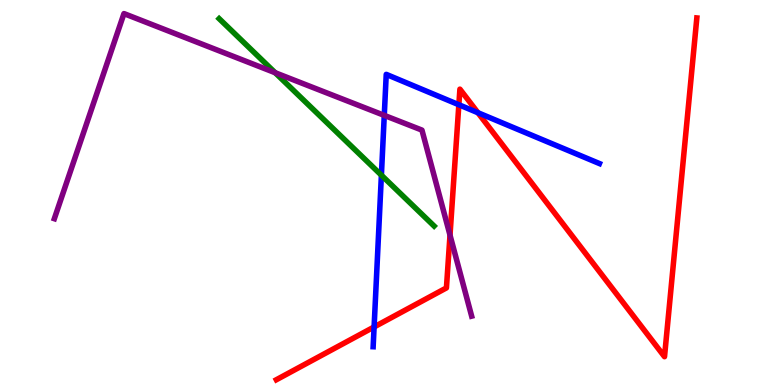[{'lines': ['blue', 'red'], 'intersections': [{'x': 4.83, 'y': 1.51}, {'x': 5.92, 'y': 7.28}, {'x': 6.17, 'y': 7.07}]}, {'lines': ['green', 'red'], 'intersections': []}, {'lines': ['purple', 'red'], 'intersections': [{'x': 5.81, 'y': 3.89}]}, {'lines': ['blue', 'green'], 'intersections': [{'x': 4.92, 'y': 5.45}]}, {'lines': ['blue', 'purple'], 'intersections': [{'x': 4.96, 'y': 7.0}]}, {'lines': ['green', 'purple'], 'intersections': [{'x': 3.55, 'y': 8.11}]}]